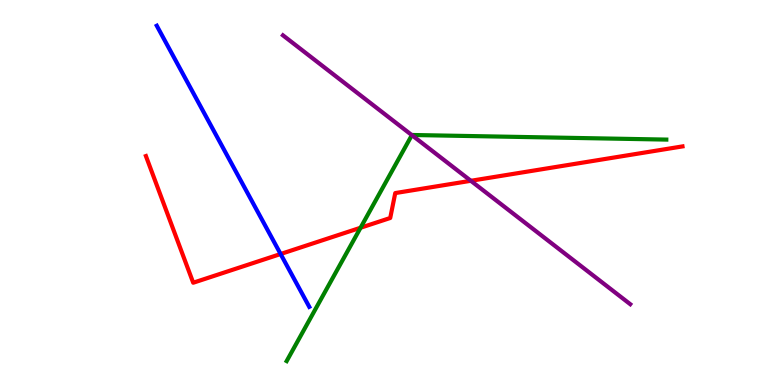[{'lines': ['blue', 'red'], 'intersections': [{'x': 3.62, 'y': 3.4}]}, {'lines': ['green', 'red'], 'intersections': [{'x': 4.65, 'y': 4.08}]}, {'lines': ['purple', 'red'], 'intersections': [{'x': 6.08, 'y': 5.3}]}, {'lines': ['blue', 'green'], 'intersections': []}, {'lines': ['blue', 'purple'], 'intersections': []}, {'lines': ['green', 'purple'], 'intersections': [{'x': 5.31, 'y': 6.49}]}]